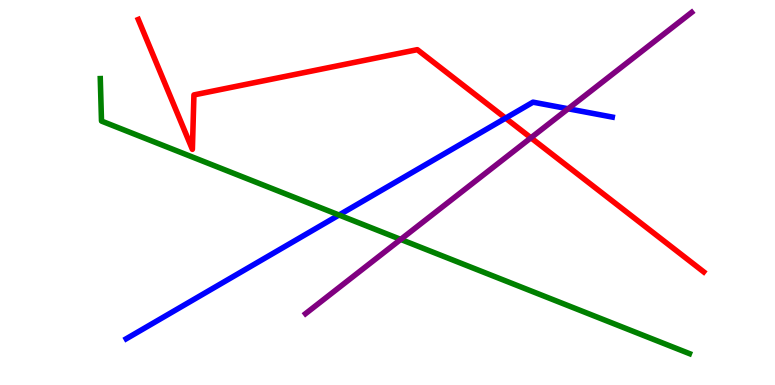[{'lines': ['blue', 'red'], 'intersections': [{'x': 6.52, 'y': 6.93}]}, {'lines': ['green', 'red'], 'intersections': []}, {'lines': ['purple', 'red'], 'intersections': [{'x': 6.85, 'y': 6.42}]}, {'lines': ['blue', 'green'], 'intersections': [{'x': 4.37, 'y': 4.42}]}, {'lines': ['blue', 'purple'], 'intersections': [{'x': 7.33, 'y': 7.17}]}, {'lines': ['green', 'purple'], 'intersections': [{'x': 5.17, 'y': 3.78}]}]